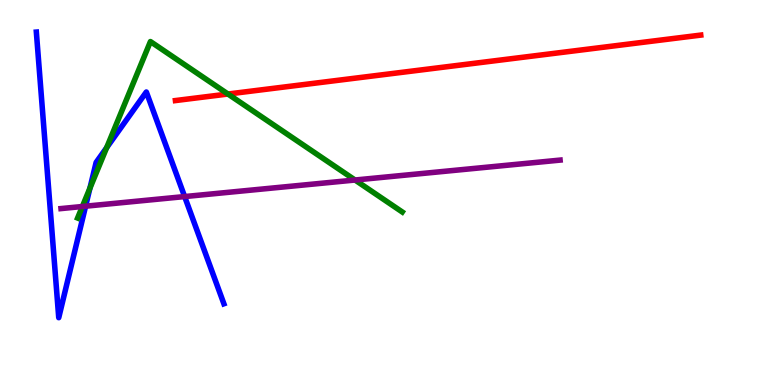[{'lines': ['blue', 'red'], 'intersections': []}, {'lines': ['green', 'red'], 'intersections': [{'x': 2.94, 'y': 7.56}]}, {'lines': ['purple', 'red'], 'intersections': []}, {'lines': ['blue', 'green'], 'intersections': [{'x': 1.16, 'y': 5.11}, {'x': 1.38, 'y': 6.16}]}, {'lines': ['blue', 'purple'], 'intersections': [{'x': 1.1, 'y': 4.64}, {'x': 2.38, 'y': 4.89}]}, {'lines': ['green', 'purple'], 'intersections': [{'x': 1.06, 'y': 4.64}, {'x': 4.58, 'y': 5.32}]}]